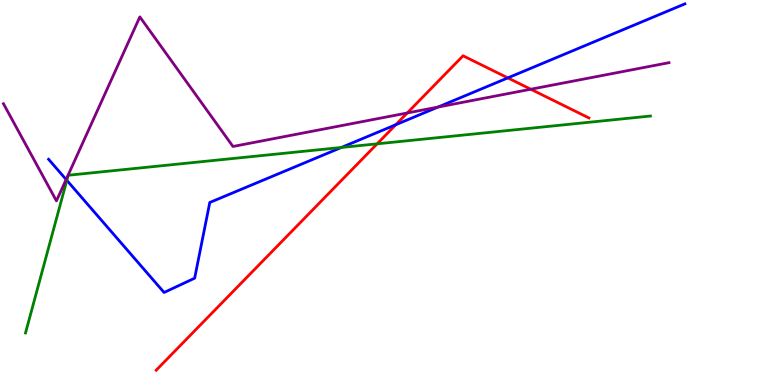[{'lines': ['blue', 'red'], 'intersections': [{'x': 5.11, 'y': 6.76}, {'x': 6.55, 'y': 7.98}]}, {'lines': ['green', 'red'], 'intersections': [{'x': 4.87, 'y': 6.26}]}, {'lines': ['purple', 'red'], 'intersections': [{'x': 5.25, 'y': 7.07}, {'x': 6.85, 'y': 7.68}]}, {'lines': ['blue', 'green'], 'intersections': [{'x': 0.862, 'y': 5.32}, {'x': 4.4, 'y': 6.17}]}, {'lines': ['blue', 'purple'], 'intersections': [{'x': 0.853, 'y': 5.34}, {'x': 5.65, 'y': 7.22}]}, {'lines': ['green', 'purple'], 'intersections': []}]